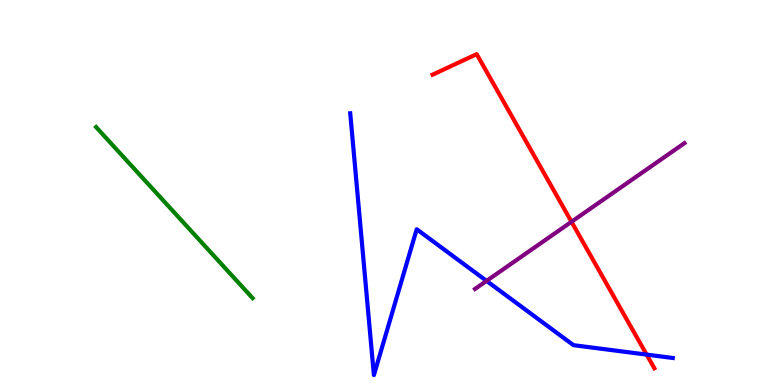[{'lines': ['blue', 'red'], 'intersections': [{'x': 8.34, 'y': 0.789}]}, {'lines': ['green', 'red'], 'intersections': []}, {'lines': ['purple', 'red'], 'intersections': [{'x': 7.37, 'y': 4.24}]}, {'lines': ['blue', 'green'], 'intersections': []}, {'lines': ['blue', 'purple'], 'intersections': [{'x': 6.28, 'y': 2.7}]}, {'lines': ['green', 'purple'], 'intersections': []}]